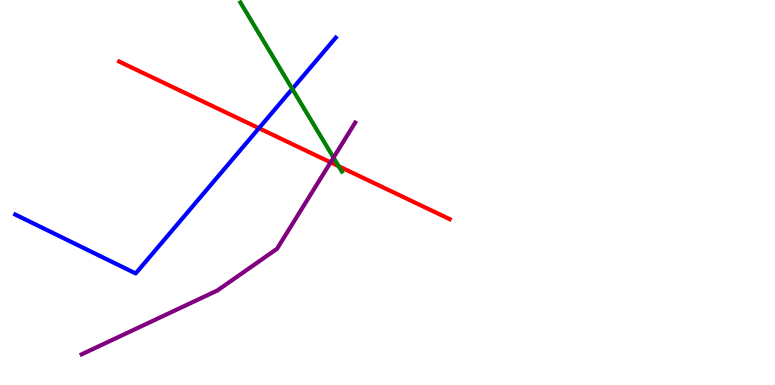[{'lines': ['blue', 'red'], 'intersections': [{'x': 3.34, 'y': 6.67}]}, {'lines': ['green', 'red'], 'intersections': [{'x': 4.37, 'y': 5.68}]}, {'lines': ['purple', 'red'], 'intersections': [{'x': 4.27, 'y': 5.78}]}, {'lines': ['blue', 'green'], 'intersections': [{'x': 3.77, 'y': 7.69}]}, {'lines': ['blue', 'purple'], 'intersections': []}, {'lines': ['green', 'purple'], 'intersections': [{'x': 4.3, 'y': 5.91}]}]